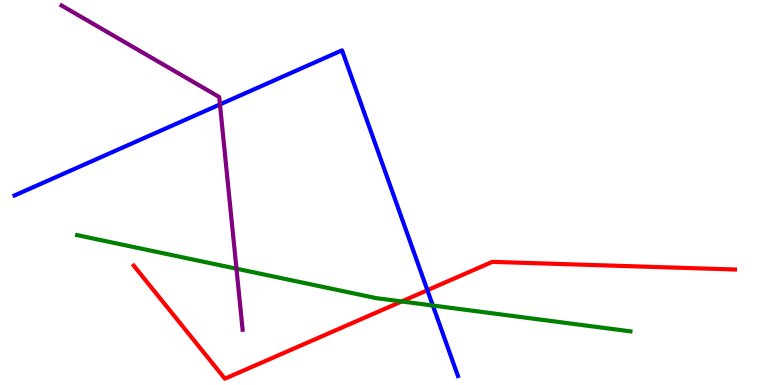[{'lines': ['blue', 'red'], 'intersections': [{'x': 5.51, 'y': 2.46}]}, {'lines': ['green', 'red'], 'intersections': [{'x': 5.18, 'y': 2.17}]}, {'lines': ['purple', 'red'], 'intersections': []}, {'lines': ['blue', 'green'], 'intersections': [{'x': 5.59, 'y': 2.06}]}, {'lines': ['blue', 'purple'], 'intersections': [{'x': 2.84, 'y': 7.29}]}, {'lines': ['green', 'purple'], 'intersections': [{'x': 3.05, 'y': 3.02}]}]